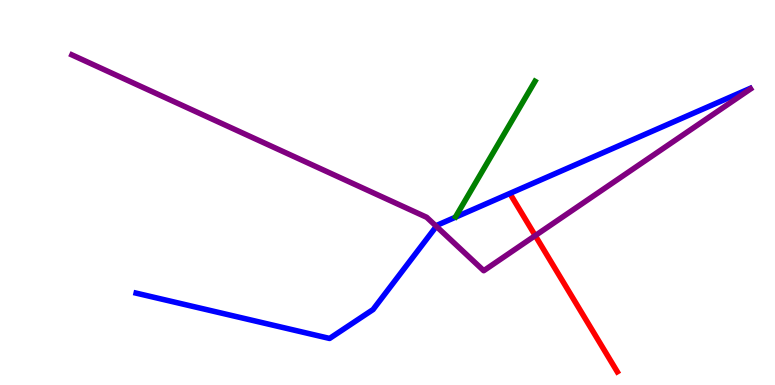[{'lines': ['blue', 'red'], 'intersections': []}, {'lines': ['green', 'red'], 'intersections': []}, {'lines': ['purple', 'red'], 'intersections': [{'x': 6.91, 'y': 3.88}]}, {'lines': ['blue', 'green'], 'intersections': []}, {'lines': ['blue', 'purple'], 'intersections': [{'x': 5.63, 'y': 4.12}]}, {'lines': ['green', 'purple'], 'intersections': []}]